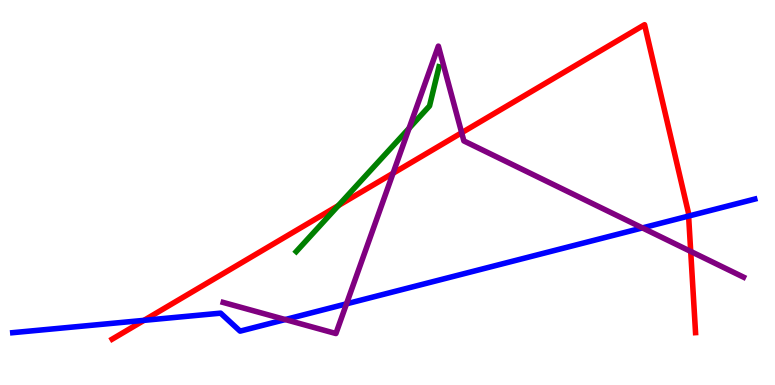[{'lines': ['blue', 'red'], 'intersections': [{'x': 1.86, 'y': 1.68}, {'x': 8.89, 'y': 4.39}]}, {'lines': ['green', 'red'], 'intersections': [{'x': 4.37, 'y': 4.66}]}, {'lines': ['purple', 'red'], 'intersections': [{'x': 5.07, 'y': 5.5}, {'x': 5.96, 'y': 6.55}, {'x': 8.91, 'y': 3.47}]}, {'lines': ['blue', 'green'], 'intersections': []}, {'lines': ['blue', 'purple'], 'intersections': [{'x': 3.68, 'y': 1.7}, {'x': 4.47, 'y': 2.11}, {'x': 8.29, 'y': 4.08}]}, {'lines': ['green', 'purple'], 'intersections': [{'x': 5.28, 'y': 6.67}]}]